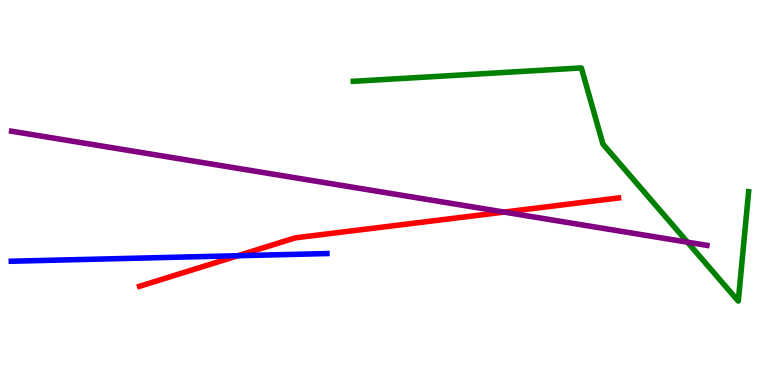[{'lines': ['blue', 'red'], 'intersections': [{'x': 3.07, 'y': 3.36}]}, {'lines': ['green', 'red'], 'intersections': []}, {'lines': ['purple', 'red'], 'intersections': [{'x': 6.5, 'y': 4.49}]}, {'lines': ['blue', 'green'], 'intersections': []}, {'lines': ['blue', 'purple'], 'intersections': []}, {'lines': ['green', 'purple'], 'intersections': [{'x': 8.87, 'y': 3.71}]}]